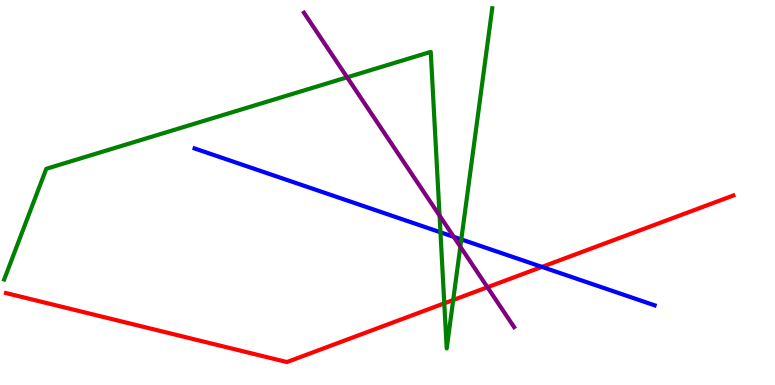[{'lines': ['blue', 'red'], 'intersections': [{'x': 6.99, 'y': 3.07}]}, {'lines': ['green', 'red'], 'intersections': [{'x': 5.73, 'y': 2.12}, {'x': 5.85, 'y': 2.21}]}, {'lines': ['purple', 'red'], 'intersections': [{'x': 6.29, 'y': 2.54}]}, {'lines': ['blue', 'green'], 'intersections': [{'x': 5.68, 'y': 3.97}, {'x': 5.95, 'y': 3.78}]}, {'lines': ['blue', 'purple'], 'intersections': [{'x': 5.85, 'y': 3.85}]}, {'lines': ['green', 'purple'], 'intersections': [{'x': 4.48, 'y': 7.99}, {'x': 5.67, 'y': 4.4}, {'x': 5.94, 'y': 3.59}]}]